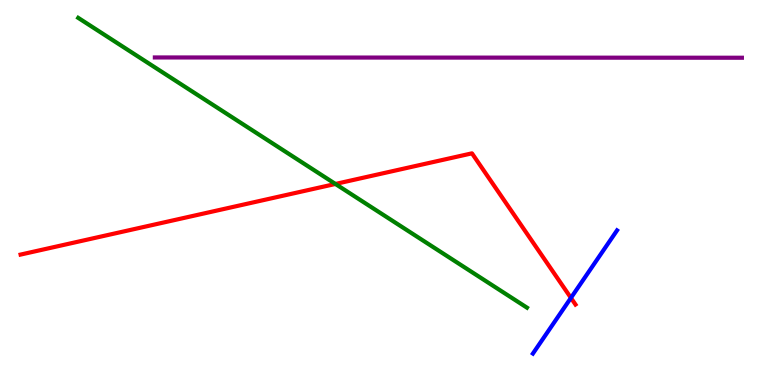[{'lines': ['blue', 'red'], 'intersections': [{'x': 7.37, 'y': 2.26}]}, {'lines': ['green', 'red'], 'intersections': [{'x': 4.33, 'y': 5.22}]}, {'lines': ['purple', 'red'], 'intersections': []}, {'lines': ['blue', 'green'], 'intersections': []}, {'lines': ['blue', 'purple'], 'intersections': []}, {'lines': ['green', 'purple'], 'intersections': []}]